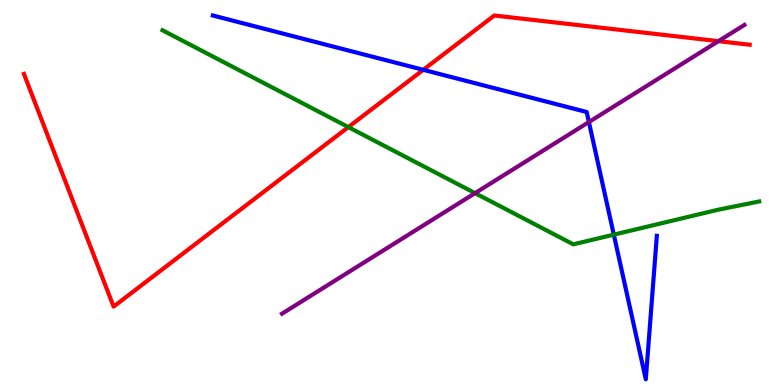[{'lines': ['blue', 'red'], 'intersections': [{'x': 5.46, 'y': 8.19}]}, {'lines': ['green', 'red'], 'intersections': [{'x': 4.49, 'y': 6.7}]}, {'lines': ['purple', 'red'], 'intersections': [{'x': 9.27, 'y': 8.93}]}, {'lines': ['blue', 'green'], 'intersections': [{'x': 7.92, 'y': 3.91}]}, {'lines': ['blue', 'purple'], 'intersections': [{'x': 7.6, 'y': 6.83}]}, {'lines': ['green', 'purple'], 'intersections': [{'x': 6.13, 'y': 4.98}]}]